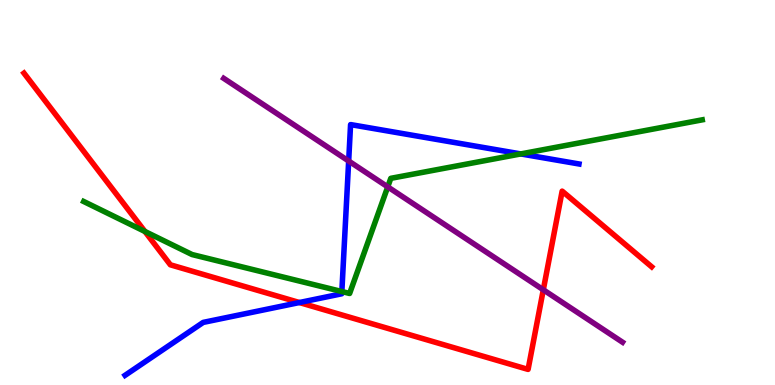[{'lines': ['blue', 'red'], 'intersections': [{'x': 3.86, 'y': 2.14}]}, {'lines': ['green', 'red'], 'intersections': [{'x': 1.87, 'y': 3.99}]}, {'lines': ['purple', 'red'], 'intersections': [{'x': 7.01, 'y': 2.47}]}, {'lines': ['blue', 'green'], 'intersections': [{'x': 4.41, 'y': 2.43}, {'x': 6.72, 'y': 6.0}]}, {'lines': ['blue', 'purple'], 'intersections': [{'x': 4.5, 'y': 5.82}]}, {'lines': ['green', 'purple'], 'intersections': [{'x': 5.0, 'y': 5.15}]}]